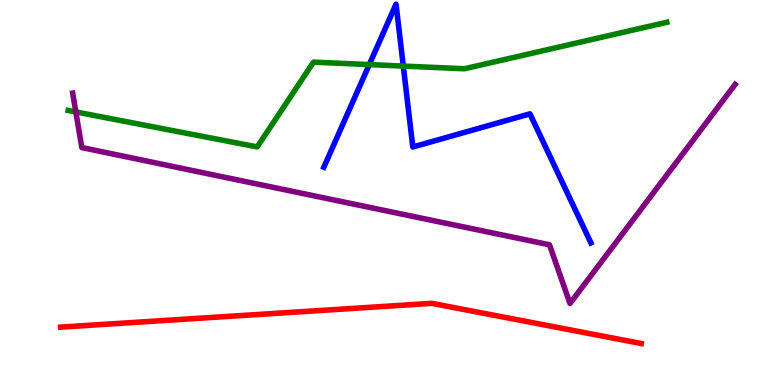[{'lines': ['blue', 'red'], 'intersections': []}, {'lines': ['green', 'red'], 'intersections': []}, {'lines': ['purple', 'red'], 'intersections': []}, {'lines': ['blue', 'green'], 'intersections': [{'x': 4.76, 'y': 8.32}, {'x': 5.2, 'y': 8.28}]}, {'lines': ['blue', 'purple'], 'intersections': []}, {'lines': ['green', 'purple'], 'intersections': [{'x': 0.978, 'y': 7.09}]}]